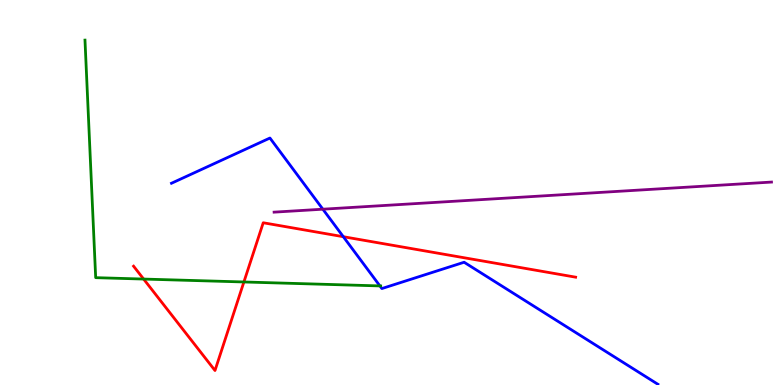[{'lines': ['blue', 'red'], 'intersections': [{'x': 4.43, 'y': 3.85}]}, {'lines': ['green', 'red'], 'intersections': [{'x': 1.85, 'y': 2.75}, {'x': 3.15, 'y': 2.68}]}, {'lines': ['purple', 'red'], 'intersections': []}, {'lines': ['blue', 'green'], 'intersections': [{'x': 4.9, 'y': 2.57}]}, {'lines': ['blue', 'purple'], 'intersections': [{'x': 4.17, 'y': 4.57}]}, {'lines': ['green', 'purple'], 'intersections': []}]